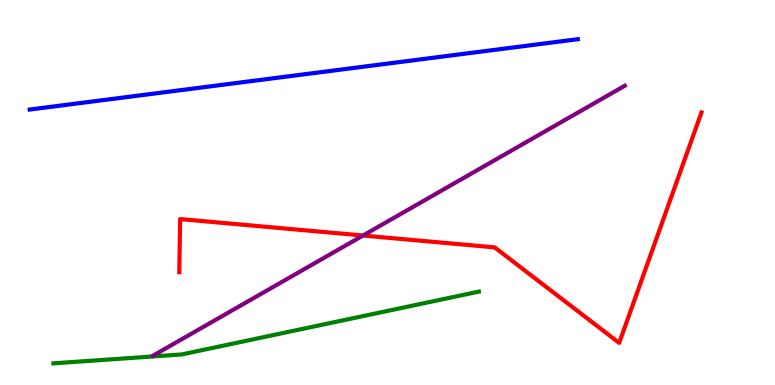[{'lines': ['blue', 'red'], 'intersections': []}, {'lines': ['green', 'red'], 'intersections': []}, {'lines': ['purple', 'red'], 'intersections': [{'x': 4.68, 'y': 3.88}]}, {'lines': ['blue', 'green'], 'intersections': []}, {'lines': ['blue', 'purple'], 'intersections': []}, {'lines': ['green', 'purple'], 'intersections': []}]